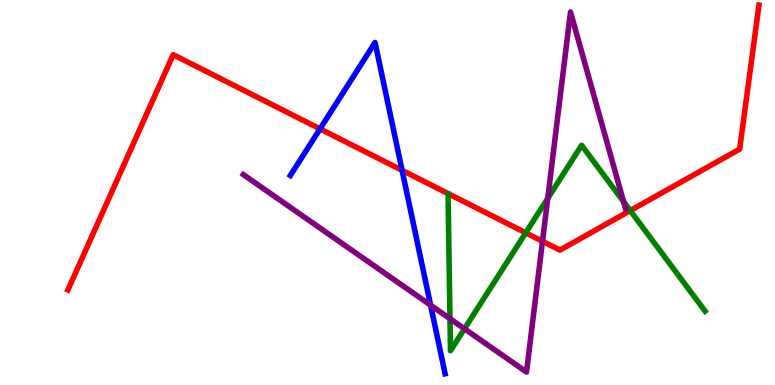[{'lines': ['blue', 'red'], 'intersections': [{'x': 4.13, 'y': 6.65}, {'x': 5.19, 'y': 5.58}]}, {'lines': ['green', 'red'], 'intersections': [{'x': 6.78, 'y': 3.95}, {'x': 8.13, 'y': 4.53}]}, {'lines': ['purple', 'red'], 'intersections': [{'x': 7.0, 'y': 3.73}]}, {'lines': ['blue', 'green'], 'intersections': []}, {'lines': ['blue', 'purple'], 'intersections': [{'x': 5.56, 'y': 2.07}]}, {'lines': ['green', 'purple'], 'intersections': [{'x': 5.81, 'y': 1.72}, {'x': 5.99, 'y': 1.46}, {'x': 7.07, 'y': 4.85}, {'x': 8.05, 'y': 4.76}]}]